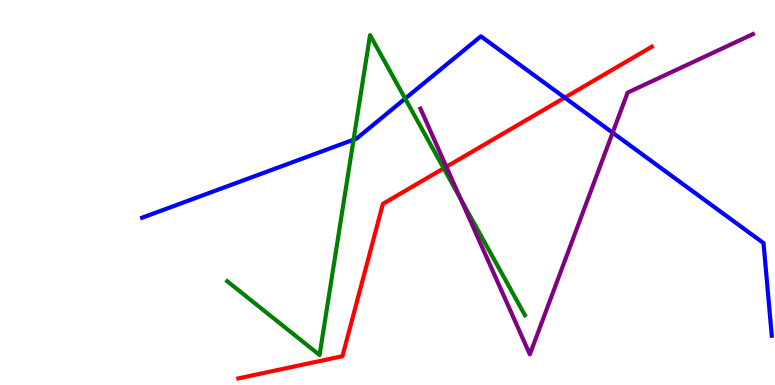[{'lines': ['blue', 'red'], 'intersections': [{'x': 7.29, 'y': 7.46}]}, {'lines': ['green', 'red'], 'intersections': [{'x': 5.73, 'y': 5.63}]}, {'lines': ['purple', 'red'], 'intersections': [{'x': 5.76, 'y': 5.67}]}, {'lines': ['blue', 'green'], 'intersections': [{'x': 4.56, 'y': 6.37}, {'x': 5.23, 'y': 7.44}]}, {'lines': ['blue', 'purple'], 'intersections': [{'x': 7.91, 'y': 6.55}]}, {'lines': ['green', 'purple'], 'intersections': [{'x': 5.94, 'y': 4.83}]}]